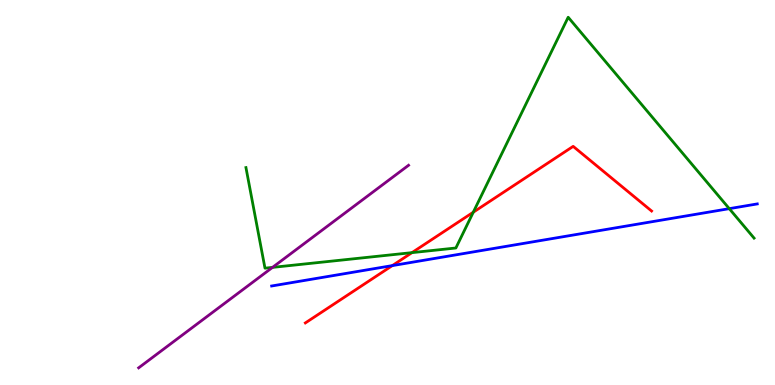[{'lines': ['blue', 'red'], 'intersections': [{'x': 5.06, 'y': 3.1}]}, {'lines': ['green', 'red'], 'intersections': [{'x': 5.32, 'y': 3.44}, {'x': 6.11, 'y': 4.49}]}, {'lines': ['purple', 'red'], 'intersections': []}, {'lines': ['blue', 'green'], 'intersections': [{'x': 9.41, 'y': 4.58}]}, {'lines': ['blue', 'purple'], 'intersections': []}, {'lines': ['green', 'purple'], 'intersections': [{'x': 3.52, 'y': 3.06}]}]